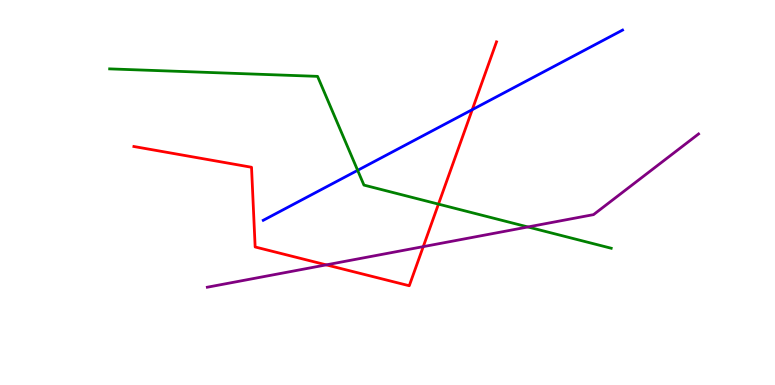[{'lines': ['blue', 'red'], 'intersections': [{'x': 6.09, 'y': 7.15}]}, {'lines': ['green', 'red'], 'intersections': [{'x': 5.66, 'y': 4.7}]}, {'lines': ['purple', 'red'], 'intersections': [{'x': 4.21, 'y': 3.12}, {'x': 5.46, 'y': 3.59}]}, {'lines': ['blue', 'green'], 'intersections': [{'x': 4.61, 'y': 5.58}]}, {'lines': ['blue', 'purple'], 'intersections': []}, {'lines': ['green', 'purple'], 'intersections': [{'x': 6.81, 'y': 4.1}]}]